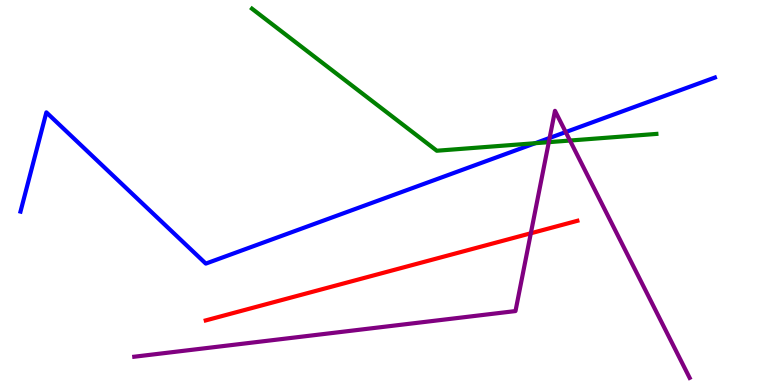[{'lines': ['blue', 'red'], 'intersections': []}, {'lines': ['green', 'red'], 'intersections': []}, {'lines': ['purple', 'red'], 'intersections': [{'x': 6.85, 'y': 3.94}]}, {'lines': ['blue', 'green'], 'intersections': [{'x': 6.91, 'y': 6.28}]}, {'lines': ['blue', 'purple'], 'intersections': [{'x': 7.09, 'y': 6.42}, {'x': 7.3, 'y': 6.57}]}, {'lines': ['green', 'purple'], 'intersections': [{'x': 7.08, 'y': 6.31}, {'x': 7.35, 'y': 6.35}]}]